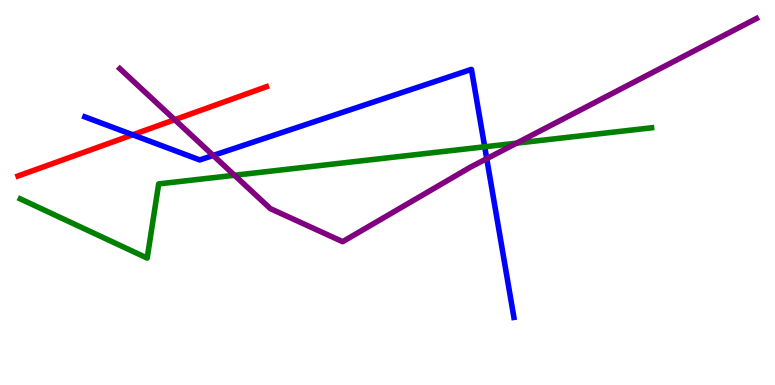[{'lines': ['blue', 'red'], 'intersections': [{'x': 1.71, 'y': 6.5}]}, {'lines': ['green', 'red'], 'intersections': []}, {'lines': ['purple', 'red'], 'intersections': [{'x': 2.25, 'y': 6.89}]}, {'lines': ['blue', 'green'], 'intersections': [{'x': 6.25, 'y': 6.19}]}, {'lines': ['blue', 'purple'], 'intersections': [{'x': 2.75, 'y': 5.96}, {'x': 6.28, 'y': 5.88}]}, {'lines': ['green', 'purple'], 'intersections': [{'x': 3.03, 'y': 5.45}, {'x': 6.67, 'y': 6.28}]}]